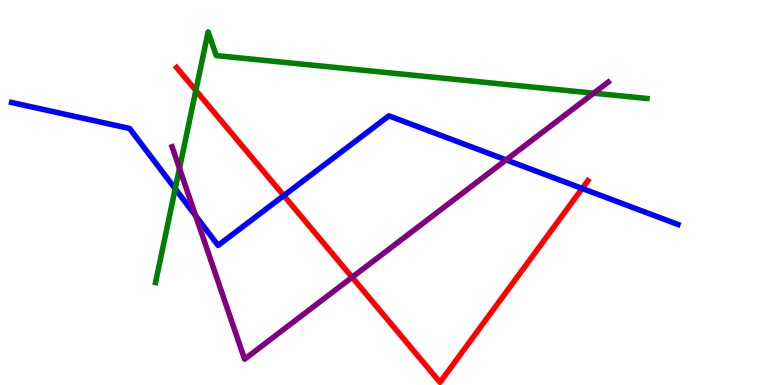[{'lines': ['blue', 'red'], 'intersections': [{'x': 3.66, 'y': 4.92}, {'x': 7.51, 'y': 5.1}]}, {'lines': ['green', 'red'], 'intersections': [{'x': 2.53, 'y': 7.65}]}, {'lines': ['purple', 'red'], 'intersections': [{'x': 4.54, 'y': 2.8}]}, {'lines': ['blue', 'green'], 'intersections': [{'x': 2.26, 'y': 5.1}]}, {'lines': ['blue', 'purple'], 'intersections': [{'x': 2.52, 'y': 4.39}, {'x': 6.53, 'y': 5.85}]}, {'lines': ['green', 'purple'], 'intersections': [{'x': 2.32, 'y': 5.63}, {'x': 7.66, 'y': 7.58}]}]